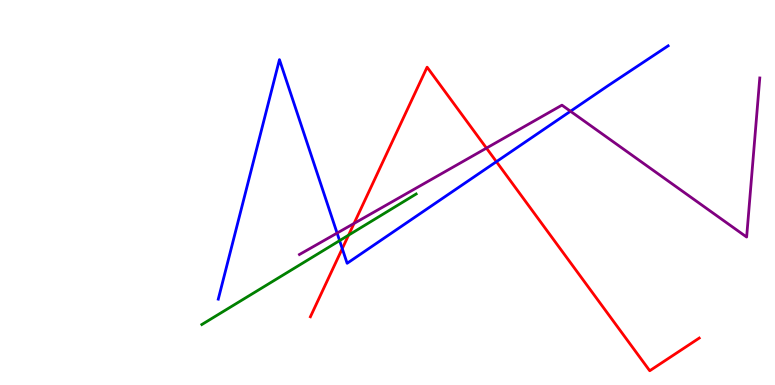[{'lines': ['blue', 'red'], 'intersections': [{'x': 4.42, 'y': 3.54}, {'x': 6.41, 'y': 5.8}]}, {'lines': ['green', 'red'], 'intersections': [{'x': 4.5, 'y': 3.89}]}, {'lines': ['purple', 'red'], 'intersections': [{'x': 4.57, 'y': 4.2}, {'x': 6.28, 'y': 6.15}]}, {'lines': ['blue', 'green'], 'intersections': [{'x': 4.38, 'y': 3.75}]}, {'lines': ['blue', 'purple'], 'intersections': [{'x': 4.35, 'y': 3.95}, {'x': 7.36, 'y': 7.11}]}, {'lines': ['green', 'purple'], 'intersections': []}]